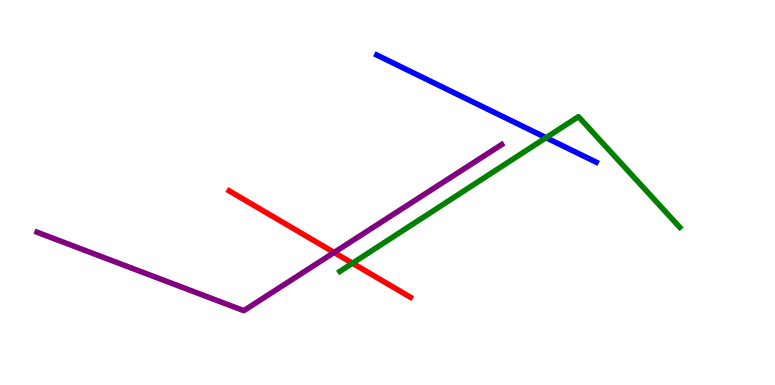[{'lines': ['blue', 'red'], 'intersections': []}, {'lines': ['green', 'red'], 'intersections': [{'x': 4.55, 'y': 3.16}]}, {'lines': ['purple', 'red'], 'intersections': [{'x': 4.31, 'y': 3.44}]}, {'lines': ['blue', 'green'], 'intersections': [{'x': 7.05, 'y': 6.42}]}, {'lines': ['blue', 'purple'], 'intersections': []}, {'lines': ['green', 'purple'], 'intersections': []}]